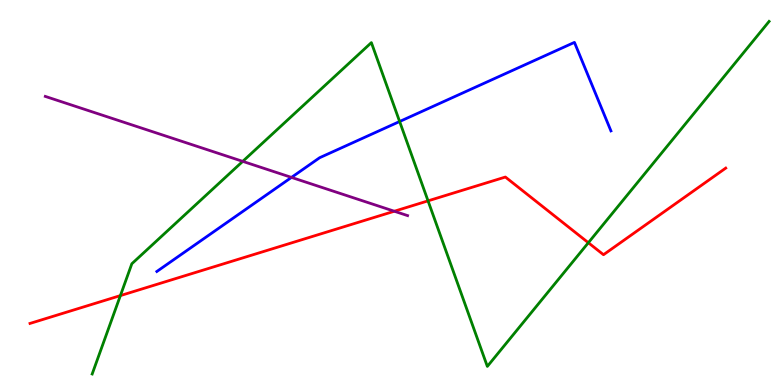[{'lines': ['blue', 'red'], 'intersections': []}, {'lines': ['green', 'red'], 'intersections': [{'x': 1.55, 'y': 2.32}, {'x': 5.52, 'y': 4.78}, {'x': 7.59, 'y': 3.7}]}, {'lines': ['purple', 'red'], 'intersections': [{'x': 5.09, 'y': 4.51}]}, {'lines': ['blue', 'green'], 'intersections': [{'x': 5.16, 'y': 6.84}]}, {'lines': ['blue', 'purple'], 'intersections': [{'x': 3.76, 'y': 5.39}]}, {'lines': ['green', 'purple'], 'intersections': [{'x': 3.13, 'y': 5.81}]}]